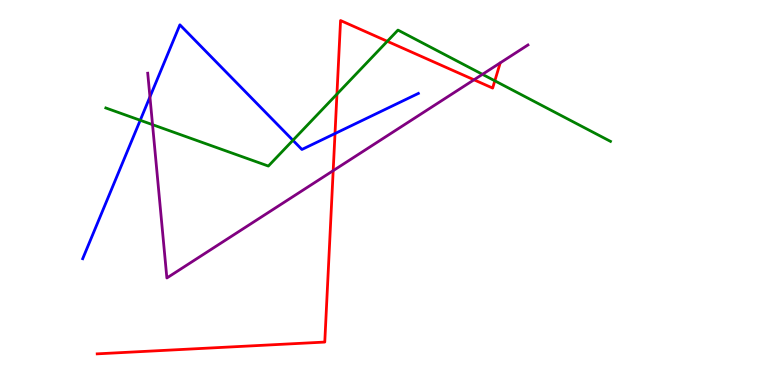[{'lines': ['blue', 'red'], 'intersections': [{'x': 4.32, 'y': 6.53}]}, {'lines': ['green', 'red'], 'intersections': [{'x': 4.35, 'y': 7.56}, {'x': 5.0, 'y': 8.93}, {'x': 6.38, 'y': 7.9}]}, {'lines': ['purple', 'red'], 'intersections': [{'x': 4.3, 'y': 5.57}, {'x': 6.12, 'y': 7.93}]}, {'lines': ['blue', 'green'], 'intersections': [{'x': 1.81, 'y': 6.88}, {'x': 3.78, 'y': 6.36}]}, {'lines': ['blue', 'purple'], 'intersections': [{'x': 1.93, 'y': 7.48}]}, {'lines': ['green', 'purple'], 'intersections': [{'x': 1.97, 'y': 6.76}, {'x': 6.23, 'y': 8.07}]}]